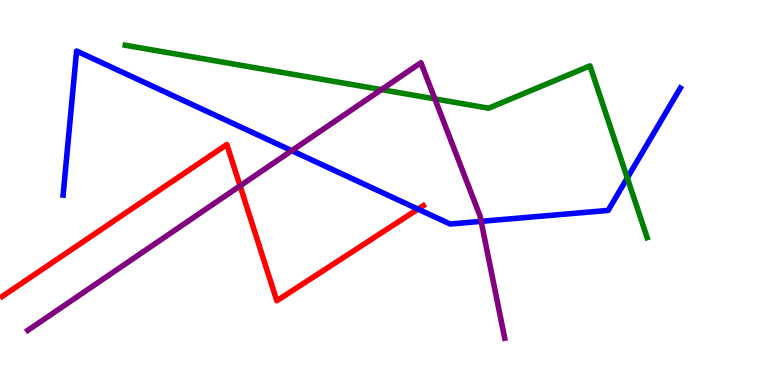[{'lines': ['blue', 'red'], 'intersections': [{'x': 5.39, 'y': 4.57}]}, {'lines': ['green', 'red'], 'intersections': []}, {'lines': ['purple', 'red'], 'intersections': [{'x': 3.1, 'y': 5.17}]}, {'lines': ['blue', 'green'], 'intersections': [{'x': 8.09, 'y': 5.38}]}, {'lines': ['blue', 'purple'], 'intersections': [{'x': 3.76, 'y': 6.09}, {'x': 6.21, 'y': 4.25}]}, {'lines': ['green', 'purple'], 'intersections': [{'x': 4.92, 'y': 7.67}, {'x': 5.61, 'y': 7.43}]}]